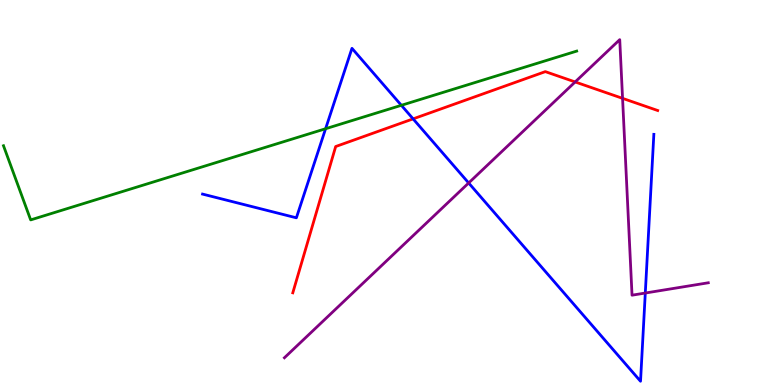[{'lines': ['blue', 'red'], 'intersections': [{'x': 5.33, 'y': 6.91}]}, {'lines': ['green', 'red'], 'intersections': []}, {'lines': ['purple', 'red'], 'intersections': [{'x': 7.42, 'y': 7.87}, {'x': 8.03, 'y': 7.45}]}, {'lines': ['blue', 'green'], 'intersections': [{'x': 4.2, 'y': 6.66}, {'x': 5.18, 'y': 7.26}]}, {'lines': ['blue', 'purple'], 'intersections': [{'x': 6.05, 'y': 5.25}, {'x': 8.33, 'y': 2.39}]}, {'lines': ['green', 'purple'], 'intersections': []}]